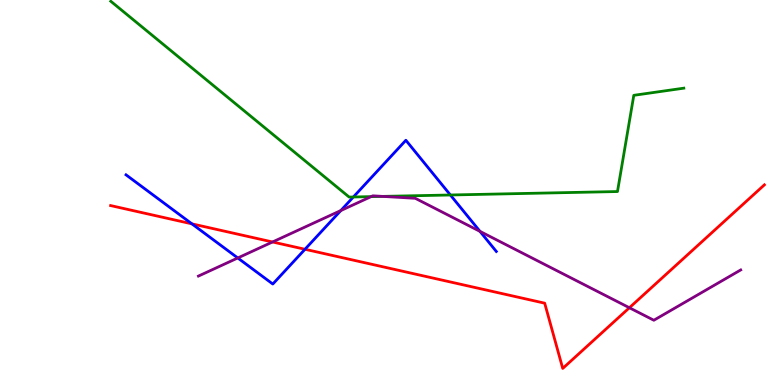[{'lines': ['blue', 'red'], 'intersections': [{'x': 2.48, 'y': 4.19}, {'x': 3.94, 'y': 3.53}]}, {'lines': ['green', 'red'], 'intersections': []}, {'lines': ['purple', 'red'], 'intersections': [{'x': 3.52, 'y': 3.71}, {'x': 8.12, 'y': 2.01}]}, {'lines': ['blue', 'green'], 'intersections': [{'x': 4.56, 'y': 4.88}, {'x': 5.81, 'y': 4.94}]}, {'lines': ['blue', 'purple'], 'intersections': [{'x': 3.07, 'y': 3.3}, {'x': 4.4, 'y': 4.53}, {'x': 6.19, 'y': 3.99}]}, {'lines': ['green', 'purple'], 'intersections': [{'x': 4.79, 'y': 4.89}, {'x': 4.94, 'y': 4.9}]}]